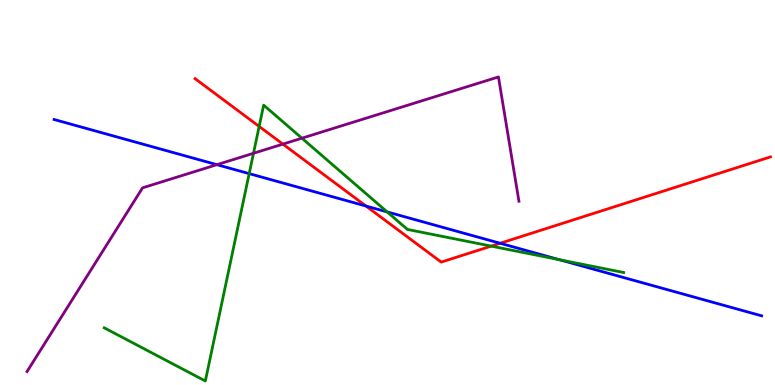[{'lines': ['blue', 'red'], 'intersections': [{'x': 4.72, 'y': 4.65}, {'x': 6.45, 'y': 3.68}]}, {'lines': ['green', 'red'], 'intersections': [{'x': 3.34, 'y': 6.72}, {'x': 6.34, 'y': 3.61}]}, {'lines': ['purple', 'red'], 'intersections': [{'x': 3.65, 'y': 6.26}]}, {'lines': ['blue', 'green'], 'intersections': [{'x': 3.22, 'y': 5.49}, {'x': 5.0, 'y': 4.5}, {'x': 7.22, 'y': 3.25}]}, {'lines': ['blue', 'purple'], 'intersections': [{'x': 2.8, 'y': 5.72}]}, {'lines': ['green', 'purple'], 'intersections': [{'x': 3.27, 'y': 6.02}, {'x': 3.9, 'y': 6.41}]}]